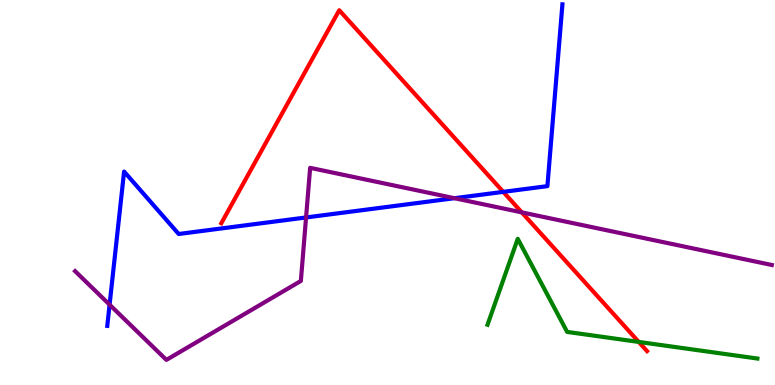[{'lines': ['blue', 'red'], 'intersections': [{'x': 6.49, 'y': 5.02}]}, {'lines': ['green', 'red'], 'intersections': [{'x': 8.24, 'y': 1.12}]}, {'lines': ['purple', 'red'], 'intersections': [{'x': 6.73, 'y': 4.48}]}, {'lines': ['blue', 'green'], 'intersections': []}, {'lines': ['blue', 'purple'], 'intersections': [{'x': 1.41, 'y': 2.09}, {'x': 3.95, 'y': 4.35}, {'x': 5.86, 'y': 4.85}]}, {'lines': ['green', 'purple'], 'intersections': []}]